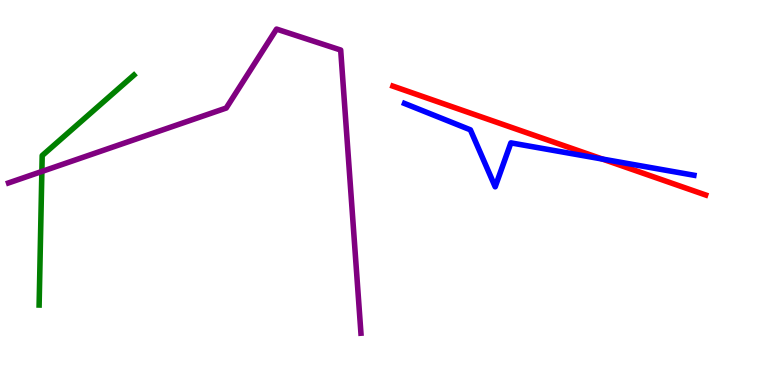[{'lines': ['blue', 'red'], 'intersections': [{'x': 7.77, 'y': 5.87}]}, {'lines': ['green', 'red'], 'intersections': []}, {'lines': ['purple', 'red'], 'intersections': []}, {'lines': ['blue', 'green'], 'intersections': []}, {'lines': ['blue', 'purple'], 'intersections': []}, {'lines': ['green', 'purple'], 'intersections': [{'x': 0.54, 'y': 5.55}]}]